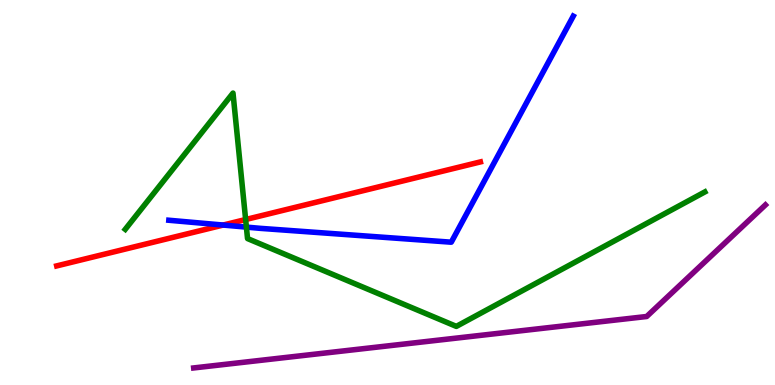[{'lines': ['blue', 'red'], 'intersections': [{'x': 2.88, 'y': 4.15}]}, {'lines': ['green', 'red'], 'intersections': [{'x': 3.17, 'y': 4.3}]}, {'lines': ['purple', 'red'], 'intersections': []}, {'lines': ['blue', 'green'], 'intersections': [{'x': 3.18, 'y': 4.1}]}, {'lines': ['blue', 'purple'], 'intersections': []}, {'lines': ['green', 'purple'], 'intersections': []}]